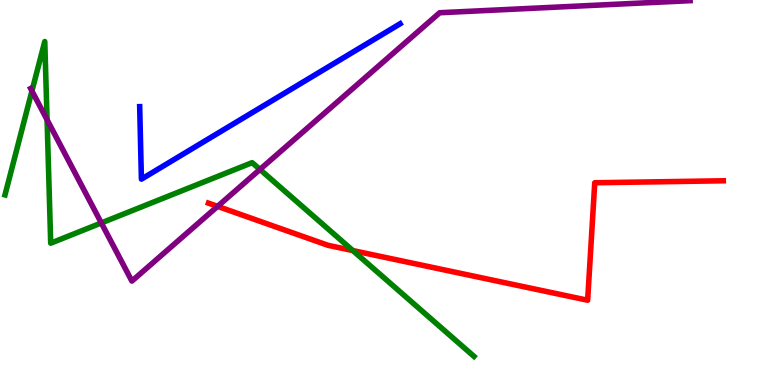[{'lines': ['blue', 'red'], 'intersections': []}, {'lines': ['green', 'red'], 'intersections': [{'x': 4.55, 'y': 3.49}]}, {'lines': ['purple', 'red'], 'intersections': [{'x': 2.81, 'y': 4.64}]}, {'lines': ['blue', 'green'], 'intersections': []}, {'lines': ['blue', 'purple'], 'intersections': []}, {'lines': ['green', 'purple'], 'intersections': [{'x': 0.412, 'y': 7.64}, {'x': 0.607, 'y': 6.89}, {'x': 1.31, 'y': 4.21}, {'x': 3.35, 'y': 5.6}]}]